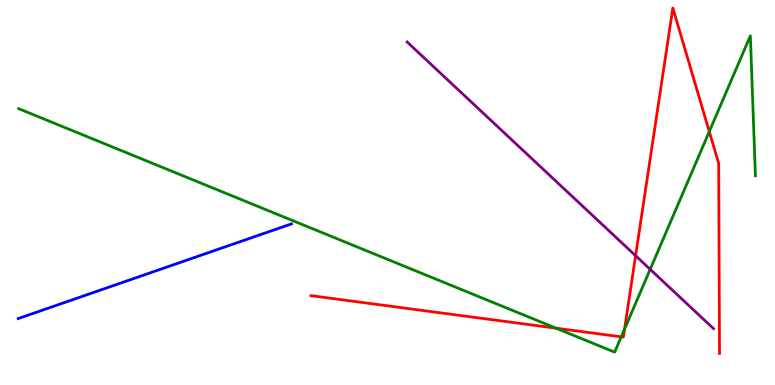[{'lines': ['blue', 'red'], 'intersections': []}, {'lines': ['green', 'red'], 'intersections': [{'x': 7.17, 'y': 1.48}, {'x': 8.02, 'y': 1.25}, {'x': 8.06, 'y': 1.45}, {'x': 9.15, 'y': 6.58}]}, {'lines': ['purple', 'red'], 'intersections': [{'x': 8.2, 'y': 3.36}]}, {'lines': ['blue', 'green'], 'intersections': []}, {'lines': ['blue', 'purple'], 'intersections': []}, {'lines': ['green', 'purple'], 'intersections': [{'x': 8.39, 'y': 3.0}]}]